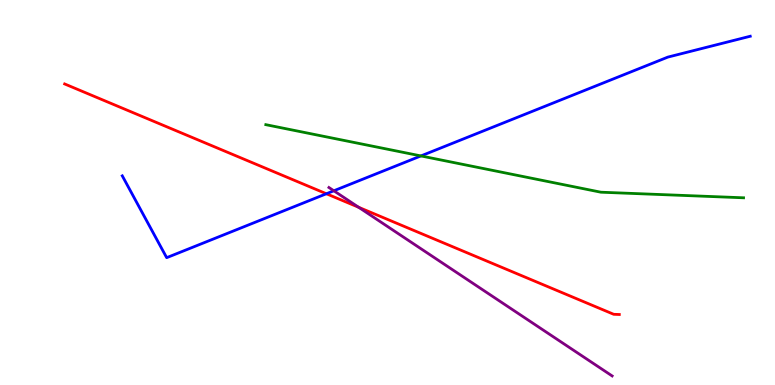[{'lines': ['blue', 'red'], 'intersections': [{'x': 4.21, 'y': 4.97}]}, {'lines': ['green', 'red'], 'intersections': []}, {'lines': ['purple', 'red'], 'intersections': [{'x': 4.63, 'y': 4.62}]}, {'lines': ['blue', 'green'], 'intersections': [{'x': 5.43, 'y': 5.95}]}, {'lines': ['blue', 'purple'], 'intersections': [{'x': 4.31, 'y': 5.04}]}, {'lines': ['green', 'purple'], 'intersections': []}]